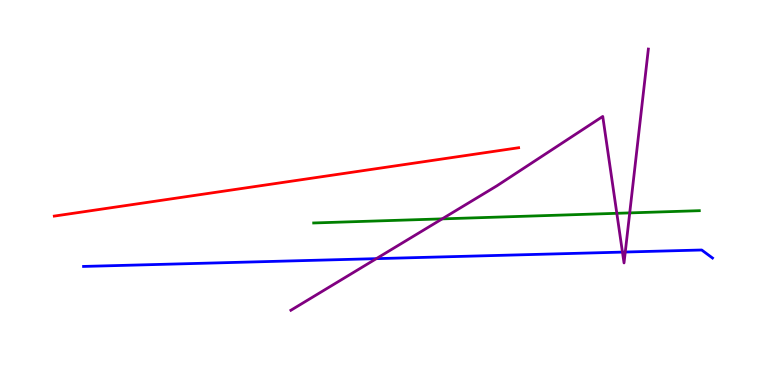[{'lines': ['blue', 'red'], 'intersections': []}, {'lines': ['green', 'red'], 'intersections': []}, {'lines': ['purple', 'red'], 'intersections': []}, {'lines': ['blue', 'green'], 'intersections': []}, {'lines': ['blue', 'purple'], 'intersections': [{'x': 4.86, 'y': 3.28}, {'x': 8.03, 'y': 3.45}, {'x': 8.07, 'y': 3.45}]}, {'lines': ['green', 'purple'], 'intersections': [{'x': 5.71, 'y': 4.31}, {'x': 7.96, 'y': 4.46}, {'x': 8.13, 'y': 4.47}]}]